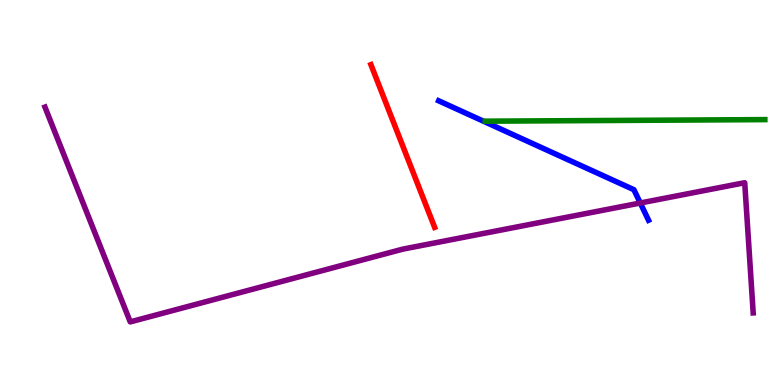[{'lines': ['blue', 'red'], 'intersections': []}, {'lines': ['green', 'red'], 'intersections': []}, {'lines': ['purple', 'red'], 'intersections': []}, {'lines': ['blue', 'green'], 'intersections': []}, {'lines': ['blue', 'purple'], 'intersections': [{'x': 8.26, 'y': 4.73}]}, {'lines': ['green', 'purple'], 'intersections': []}]